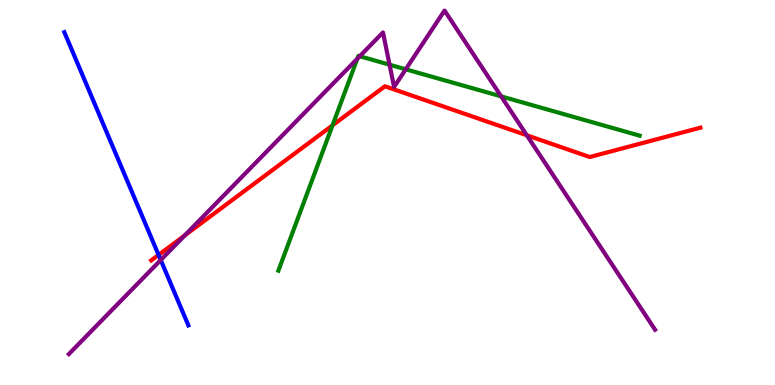[{'lines': ['blue', 'red'], 'intersections': [{'x': 2.05, 'y': 3.38}]}, {'lines': ['green', 'red'], 'intersections': [{'x': 4.29, 'y': 6.74}]}, {'lines': ['purple', 'red'], 'intersections': [{'x': 2.38, 'y': 3.88}, {'x': 6.8, 'y': 6.49}]}, {'lines': ['blue', 'green'], 'intersections': []}, {'lines': ['blue', 'purple'], 'intersections': [{'x': 2.07, 'y': 3.25}]}, {'lines': ['green', 'purple'], 'intersections': [{'x': 4.61, 'y': 8.47}, {'x': 4.64, 'y': 8.54}, {'x': 5.03, 'y': 8.32}, {'x': 5.24, 'y': 8.2}, {'x': 6.47, 'y': 7.5}]}]